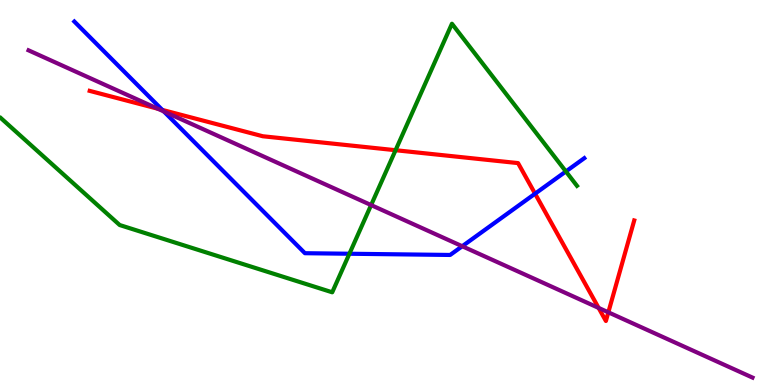[{'lines': ['blue', 'red'], 'intersections': [{'x': 2.09, 'y': 7.15}, {'x': 6.9, 'y': 4.97}]}, {'lines': ['green', 'red'], 'intersections': [{'x': 5.1, 'y': 6.1}]}, {'lines': ['purple', 'red'], 'intersections': [{'x': 2.04, 'y': 7.18}, {'x': 7.72, 'y': 2.0}, {'x': 7.85, 'y': 1.89}]}, {'lines': ['blue', 'green'], 'intersections': [{'x': 4.51, 'y': 3.41}, {'x': 7.3, 'y': 5.55}]}, {'lines': ['blue', 'purple'], 'intersections': [{'x': 2.11, 'y': 7.11}, {'x': 5.96, 'y': 3.6}]}, {'lines': ['green', 'purple'], 'intersections': [{'x': 4.79, 'y': 4.67}]}]